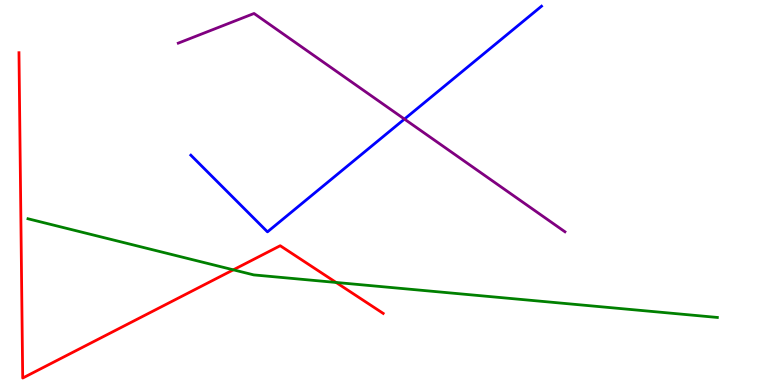[{'lines': ['blue', 'red'], 'intersections': []}, {'lines': ['green', 'red'], 'intersections': [{'x': 3.01, 'y': 2.99}, {'x': 4.34, 'y': 2.66}]}, {'lines': ['purple', 'red'], 'intersections': []}, {'lines': ['blue', 'green'], 'intersections': []}, {'lines': ['blue', 'purple'], 'intersections': [{'x': 5.22, 'y': 6.91}]}, {'lines': ['green', 'purple'], 'intersections': []}]